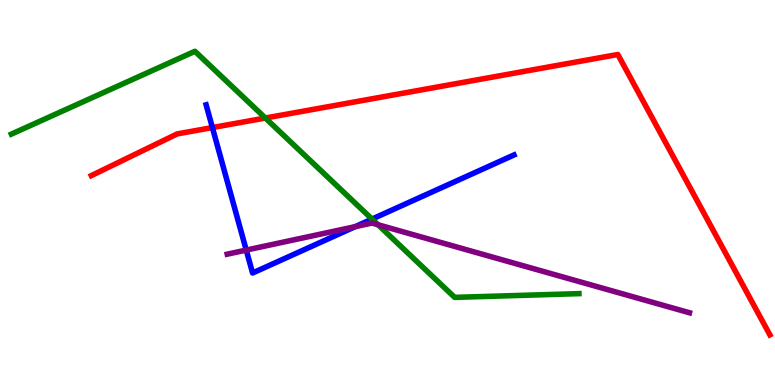[{'lines': ['blue', 'red'], 'intersections': [{'x': 2.74, 'y': 6.69}]}, {'lines': ['green', 'red'], 'intersections': [{'x': 3.42, 'y': 6.93}]}, {'lines': ['purple', 'red'], 'intersections': []}, {'lines': ['blue', 'green'], 'intersections': [{'x': 4.8, 'y': 4.31}]}, {'lines': ['blue', 'purple'], 'intersections': [{'x': 3.18, 'y': 3.5}, {'x': 4.58, 'y': 4.11}]}, {'lines': ['green', 'purple'], 'intersections': [{'x': 4.88, 'y': 4.16}]}]